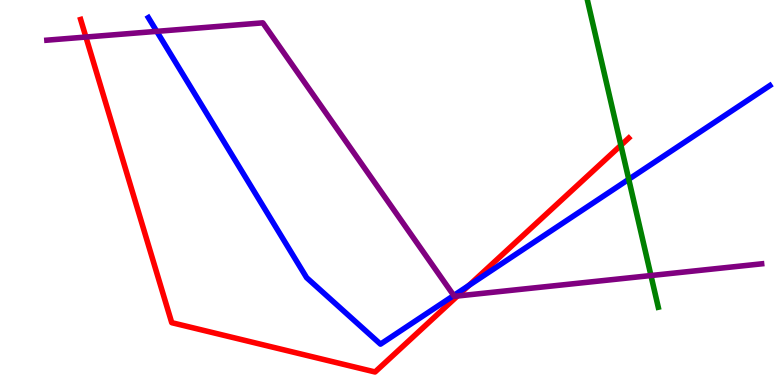[{'lines': ['blue', 'red'], 'intersections': [{'x': 6.05, 'y': 2.59}]}, {'lines': ['green', 'red'], 'intersections': [{'x': 8.01, 'y': 6.23}]}, {'lines': ['purple', 'red'], 'intersections': [{'x': 1.11, 'y': 9.04}, {'x': 5.9, 'y': 2.31}]}, {'lines': ['blue', 'green'], 'intersections': [{'x': 8.11, 'y': 5.34}]}, {'lines': ['blue', 'purple'], 'intersections': [{'x': 2.02, 'y': 9.19}, {'x': 5.86, 'y': 2.33}]}, {'lines': ['green', 'purple'], 'intersections': [{'x': 8.4, 'y': 2.84}]}]